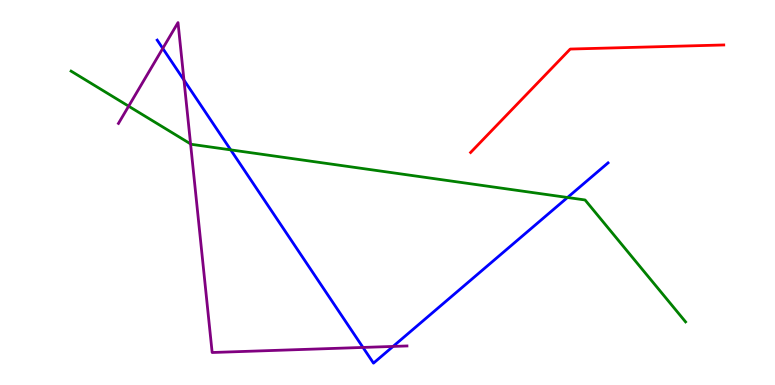[{'lines': ['blue', 'red'], 'intersections': []}, {'lines': ['green', 'red'], 'intersections': []}, {'lines': ['purple', 'red'], 'intersections': []}, {'lines': ['blue', 'green'], 'intersections': [{'x': 2.98, 'y': 6.11}, {'x': 7.32, 'y': 4.87}]}, {'lines': ['blue', 'purple'], 'intersections': [{'x': 2.1, 'y': 8.74}, {'x': 2.37, 'y': 7.92}, {'x': 4.68, 'y': 0.976}, {'x': 5.07, 'y': 1.0}]}, {'lines': ['green', 'purple'], 'intersections': [{'x': 1.66, 'y': 7.24}, {'x': 2.46, 'y': 6.26}]}]